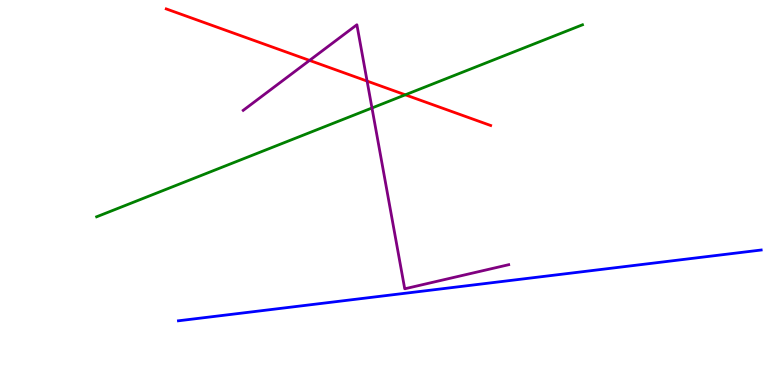[{'lines': ['blue', 'red'], 'intersections': []}, {'lines': ['green', 'red'], 'intersections': [{'x': 5.23, 'y': 7.54}]}, {'lines': ['purple', 'red'], 'intersections': [{'x': 3.99, 'y': 8.43}, {'x': 4.74, 'y': 7.89}]}, {'lines': ['blue', 'green'], 'intersections': []}, {'lines': ['blue', 'purple'], 'intersections': []}, {'lines': ['green', 'purple'], 'intersections': [{'x': 4.8, 'y': 7.2}]}]